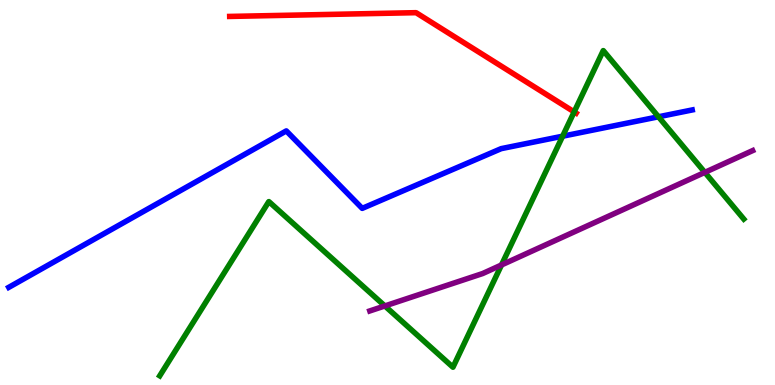[{'lines': ['blue', 'red'], 'intersections': []}, {'lines': ['green', 'red'], 'intersections': [{'x': 7.41, 'y': 7.09}]}, {'lines': ['purple', 'red'], 'intersections': []}, {'lines': ['blue', 'green'], 'intersections': [{'x': 7.26, 'y': 6.46}, {'x': 8.5, 'y': 6.97}]}, {'lines': ['blue', 'purple'], 'intersections': []}, {'lines': ['green', 'purple'], 'intersections': [{'x': 4.97, 'y': 2.05}, {'x': 6.47, 'y': 3.12}, {'x': 9.09, 'y': 5.52}]}]